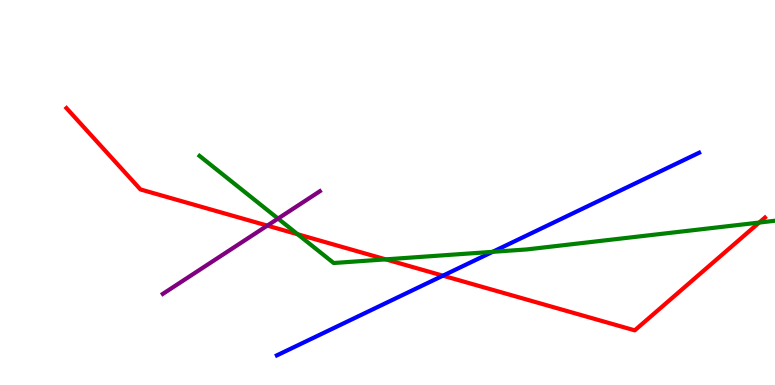[{'lines': ['blue', 'red'], 'intersections': [{'x': 5.72, 'y': 2.84}]}, {'lines': ['green', 'red'], 'intersections': [{'x': 3.84, 'y': 3.92}, {'x': 4.98, 'y': 3.26}, {'x': 9.8, 'y': 4.22}]}, {'lines': ['purple', 'red'], 'intersections': [{'x': 3.45, 'y': 4.14}]}, {'lines': ['blue', 'green'], 'intersections': [{'x': 6.36, 'y': 3.46}]}, {'lines': ['blue', 'purple'], 'intersections': []}, {'lines': ['green', 'purple'], 'intersections': [{'x': 3.59, 'y': 4.32}]}]